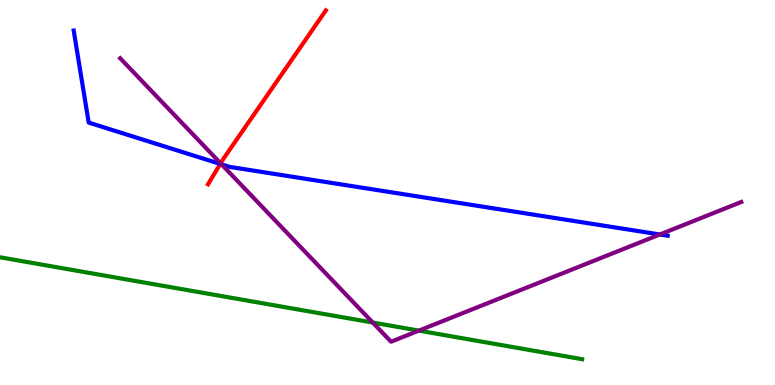[{'lines': ['blue', 'red'], 'intersections': [{'x': 2.84, 'y': 5.74}]}, {'lines': ['green', 'red'], 'intersections': []}, {'lines': ['purple', 'red'], 'intersections': [{'x': 2.85, 'y': 5.76}]}, {'lines': ['blue', 'green'], 'intersections': []}, {'lines': ['blue', 'purple'], 'intersections': [{'x': 2.86, 'y': 5.73}, {'x': 8.51, 'y': 3.91}]}, {'lines': ['green', 'purple'], 'intersections': [{'x': 4.81, 'y': 1.62}, {'x': 5.4, 'y': 1.41}]}]